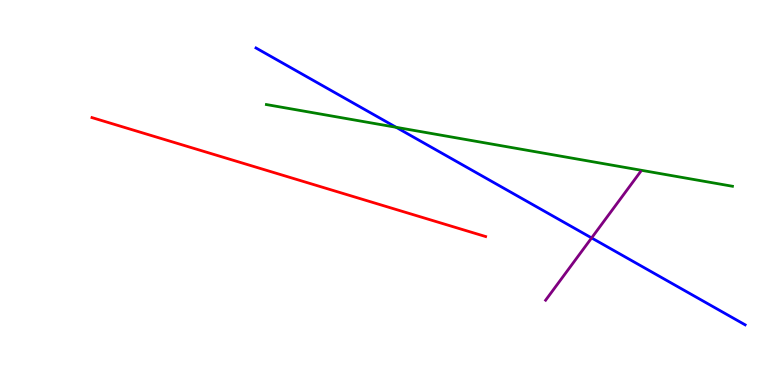[{'lines': ['blue', 'red'], 'intersections': []}, {'lines': ['green', 'red'], 'intersections': []}, {'lines': ['purple', 'red'], 'intersections': []}, {'lines': ['blue', 'green'], 'intersections': [{'x': 5.11, 'y': 6.69}]}, {'lines': ['blue', 'purple'], 'intersections': [{'x': 7.63, 'y': 3.82}]}, {'lines': ['green', 'purple'], 'intersections': []}]